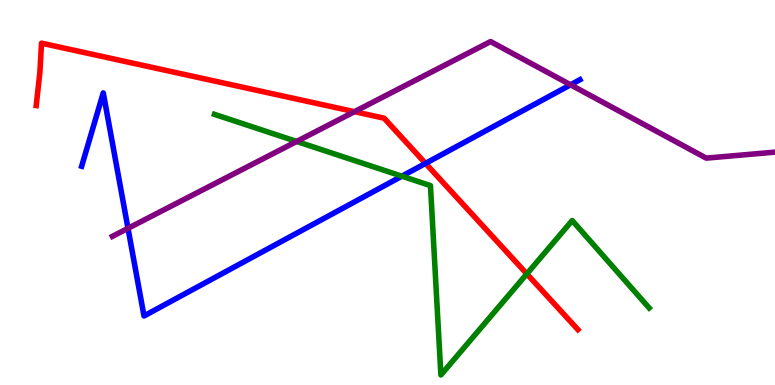[{'lines': ['blue', 'red'], 'intersections': [{'x': 5.49, 'y': 5.76}]}, {'lines': ['green', 'red'], 'intersections': [{'x': 6.8, 'y': 2.89}]}, {'lines': ['purple', 'red'], 'intersections': [{'x': 4.57, 'y': 7.1}]}, {'lines': ['blue', 'green'], 'intersections': [{'x': 5.19, 'y': 5.42}]}, {'lines': ['blue', 'purple'], 'intersections': [{'x': 1.65, 'y': 4.07}, {'x': 7.36, 'y': 7.8}]}, {'lines': ['green', 'purple'], 'intersections': [{'x': 3.83, 'y': 6.33}]}]